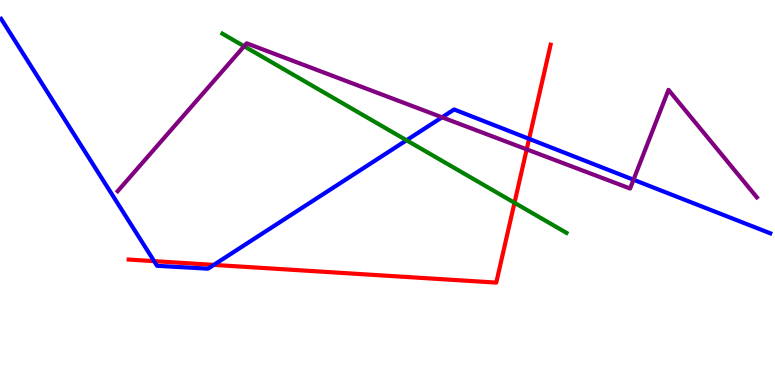[{'lines': ['blue', 'red'], 'intersections': [{'x': 1.99, 'y': 3.22}, {'x': 2.76, 'y': 3.12}, {'x': 6.83, 'y': 6.39}]}, {'lines': ['green', 'red'], 'intersections': [{'x': 6.64, 'y': 4.73}]}, {'lines': ['purple', 'red'], 'intersections': [{'x': 6.8, 'y': 6.12}]}, {'lines': ['blue', 'green'], 'intersections': [{'x': 5.25, 'y': 6.36}]}, {'lines': ['blue', 'purple'], 'intersections': [{'x': 5.7, 'y': 6.95}, {'x': 8.17, 'y': 5.33}]}, {'lines': ['green', 'purple'], 'intersections': [{'x': 3.15, 'y': 8.8}]}]